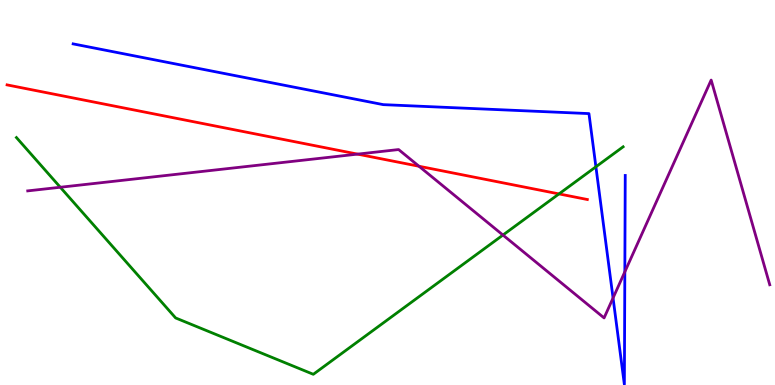[{'lines': ['blue', 'red'], 'intersections': []}, {'lines': ['green', 'red'], 'intersections': [{'x': 7.21, 'y': 4.96}]}, {'lines': ['purple', 'red'], 'intersections': [{'x': 4.61, 'y': 6.0}, {'x': 5.41, 'y': 5.68}]}, {'lines': ['blue', 'green'], 'intersections': [{'x': 7.69, 'y': 5.67}]}, {'lines': ['blue', 'purple'], 'intersections': [{'x': 7.91, 'y': 2.26}, {'x': 8.06, 'y': 2.94}]}, {'lines': ['green', 'purple'], 'intersections': [{'x': 0.778, 'y': 5.14}, {'x': 6.49, 'y': 3.89}]}]